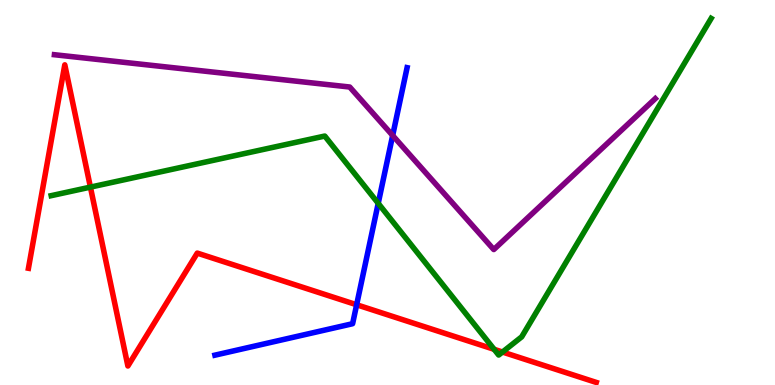[{'lines': ['blue', 'red'], 'intersections': [{'x': 4.6, 'y': 2.08}]}, {'lines': ['green', 'red'], 'intersections': [{'x': 1.17, 'y': 5.14}, {'x': 6.38, 'y': 0.927}, {'x': 6.48, 'y': 0.856}]}, {'lines': ['purple', 'red'], 'intersections': []}, {'lines': ['blue', 'green'], 'intersections': [{'x': 4.88, 'y': 4.72}]}, {'lines': ['blue', 'purple'], 'intersections': [{'x': 5.07, 'y': 6.48}]}, {'lines': ['green', 'purple'], 'intersections': []}]